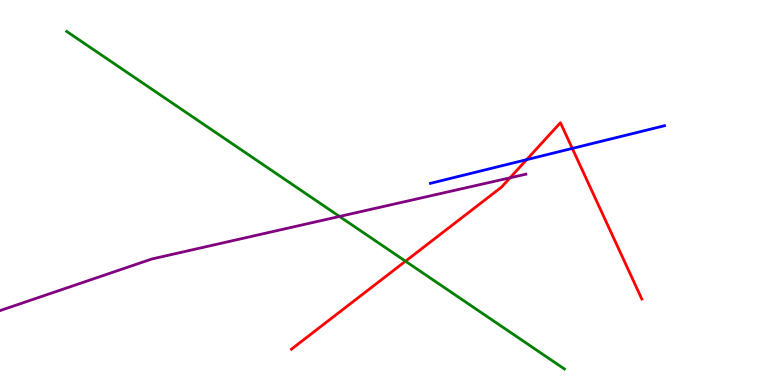[{'lines': ['blue', 'red'], 'intersections': [{'x': 6.8, 'y': 5.85}, {'x': 7.38, 'y': 6.14}]}, {'lines': ['green', 'red'], 'intersections': [{'x': 5.23, 'y': 3.22}]}, {'lines': ['purple', 'red'], 'intersections': [{'x': 6.58, 'y': 5.38}]}, {'lines': ['blue', 'green'], 'intersections': []}, {'lines': ['blue', 'purple'], 'intersections': []}, {'lines': ['green', 'purple'], 'intersections': [{'x': 4.38, 'y': 4.38}]}]